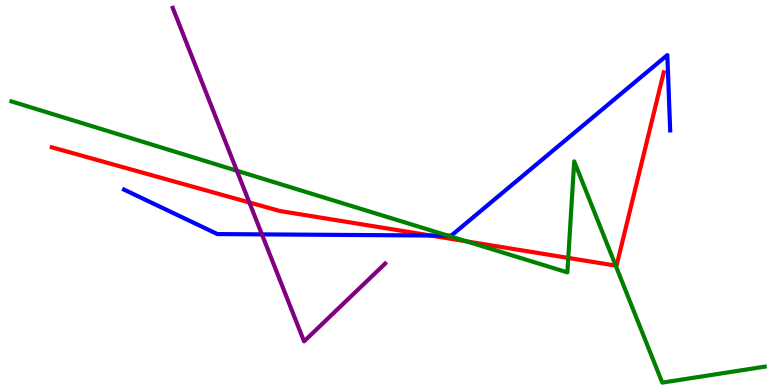[{'lines': ['blue', 'red'], 'intersections': [{'x': 5.56, 'y': 3.88}]}, {'lines': ['green', 'red'], 'intersections': [{'x': 6.02, 'y': 3.73}, {'x': 7.33, 'y': 3.3}, {'x': 7.94, 'y': 3.1}]}, {'lines': ['purple', 'red'], 'intersections': [{'x': 3.22, 'y': 4.74}]}, {'lines': ['blue', 'green'], 'intersections': [{'x': 5.78, 'y': 3.88}]}, {'lines': ['blue', 'purple'], 'intersections': [{'x': 3.38, 'y': 3.91}]}, {'lines': ['green', 'purple'], 'intersections': [{'x': 3.06, 'y': 5.57}]}]